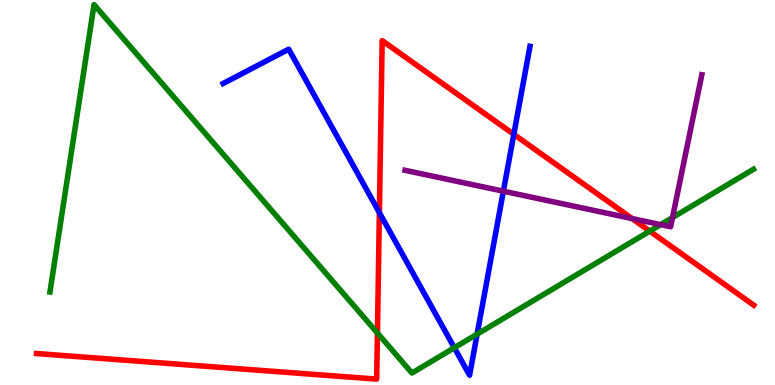[{'lines': ['blue', 'red'], 'intersections': [{'x': 4.9, 'y': 4.48}, {'x': 6.63, 'y': 6.51}]}, {'lines': ['green', 'red'], 'intersections': [{'x': 4.87, 'y': 1.35}, {'x': 8.38, 'y': 4.0}]}, {'lines': ['purple', 'red'], 'intersections': [{'x': 8.16, 'y': 4.32}]}, {'lines': ['blue', 'green'], 'intersections': [{'x': 5.86, 'y': 0.968}, {'x': 6.16, 'y': 1.32}]}, {'lines': ['blue', 'purple'], 'intersections': [{'x': 6.5, 'y': 5.03}]}, {'lines': ['green', 'purple'], 'intersections': [{'x': 8.52, 'y': 4.17}, {'x': 8.68, 'y': 4.35}]}]